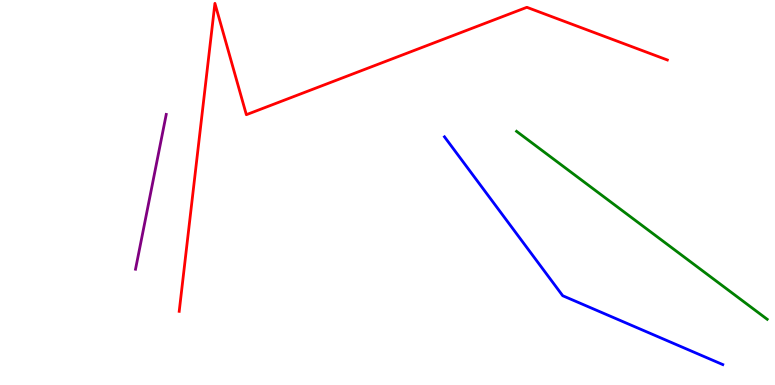[{'lines': ['blue', 'red'], 'intersections': []}, {'lines': ['green', 'red'], 'intersections': []}, {'lines': ['purple', 'red'], 'intersections': []}, {'lines': ['blue', 'green'], 'intersections': []}, {'lines': ['blue', 'purple'], 'intersections': []}, {'lines': ['green', 'purple'], 'intersections': []}]